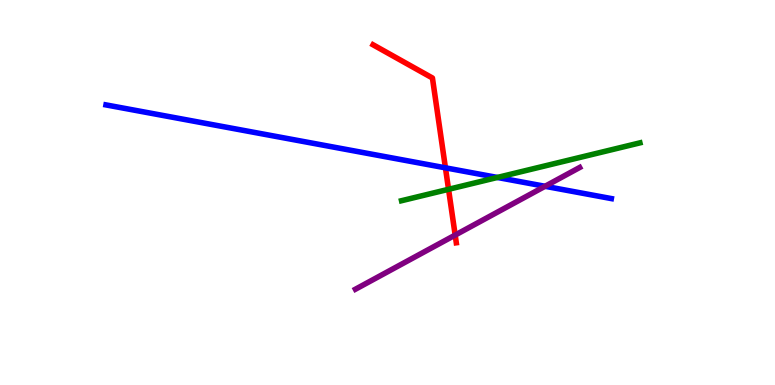[{'lines': ['blue', 'red'], 'intersections': [{'x': 5.75, 'y': 5.64}]}, {'lines': ['green', 'red'], 'intersections': [{'x': 5.79, 'y': 5.08}]}, {'lines': ['purple', 'red'], 'intersections': [{'x': 5.87, 'y': 3.89}]}, {'lines': ['blue', 'green'], 'intersections': [{'x': 6.42, 'y': 5.39}]}, {'lines': ['blue', 'purple'], 'intersections': [{'x': 7.03, 'y': 5.16}]}, {'lines': ['green', 'purple'], 'intersections': []}]